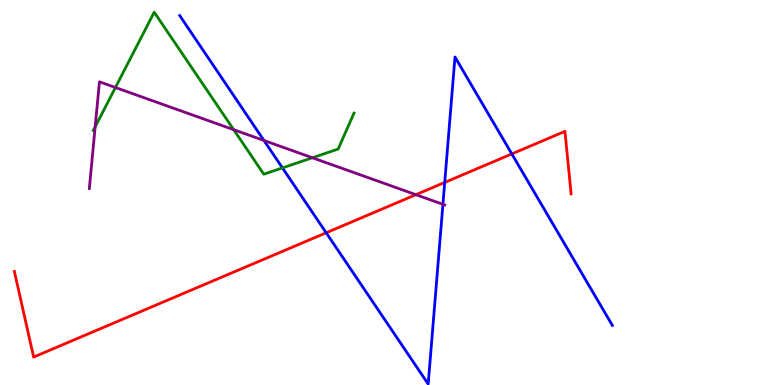[{'lines': ['blue', 'red'], 'intersections': [{'x': 4.21, 'y': 3.95}, {'x': 5.74, 'y': 5.26}, {'x': 6.6, 'y': 6.0}]}, {'lines': ['green', 'red'], 'intersections': []}, {'lines': ['purple', 'red'], 'intersections': [{'x': 5.37, 'y': 4.94}]}, {'lines': ['blue', 'green'], 'intersections': [{'x': 3.64, 'y': 5.64}]}, {'lines': ['blue', 'purple'], 'intersections': [{'x': 3.41, 'y': 6.35}, {'x': 5.72, 'y': 4.69}]}, {'lines': ['green', 'purple'], 'intersections': [{'x': 1.23, 'y': 6.71}, {'x': 1.49, 'y': 7.73}, {'x': 3.02, 'y': 6.63}, {'x': 4.03, 'y': 5.9}]}]